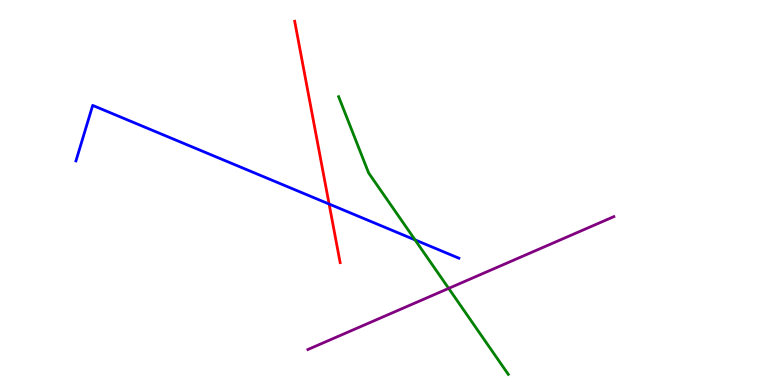[{'lines': ['blue', 'red'], 'intersections': [{'x': 4.25, 'y': 4.7}]}, {'lines': ['green', 'red'], 'intersections': []}, {'lines': ['purple', 'red'], 'intersections': []}, {'lines': ['blue', 'green'], 'intersections': [{'x': 5.36, 'y': 3.77}]}, {'lines': ['blue', 'purple'], 'intersections': []}, {'lines': ['green', 'purple'], 'intersections': [{'x': 5.79, 'y': 2.51}]}]